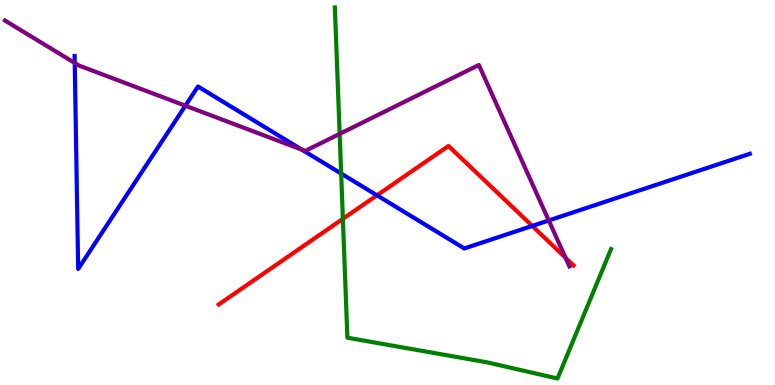[{'lines': ['blue', 'red'], 'intersections': [{'x': 4.86, 'y': 4.93}, {'x': 6.87, 'y': 4.13}]}, {'lines': ['green', 'red'], 'intersections': [{'x': 4.42, 'y': 4.32}]}, {'lines': ['purple', 'red'], 'intersections': [{'x': 7.3, 'y': 3.31}]}, {'lines': ['blue', 'green'], 'intersections': [{'x': 4.4, 'y': 5.49}]}, {'lines': ['blue', 'purple'], 'intersections': [{'x': 0.965, 'y': 8.36}, {'x': 2.39, 'y': 7.25}, {'x': 3.9, 'y': 6.11}, {'x': 7.08, 'y': 4.27}]}, {'lines': ['green', 'purple'], 'intersections': [{'x': 4.38, 'y': 6.52}]}]